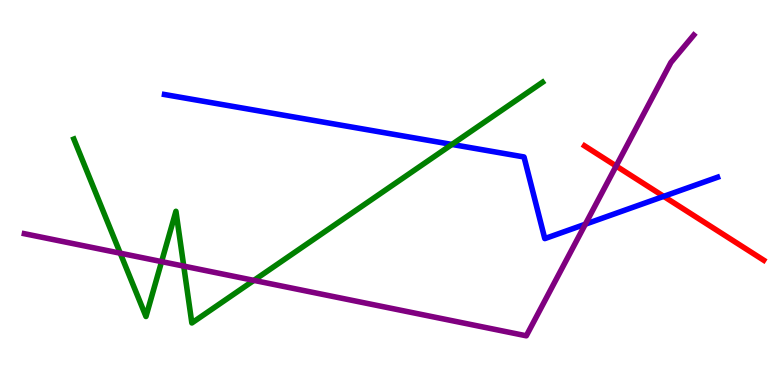[{'lines': ['blue', 'red'], 'intersections': [{'x': 8.56, 'y': 4.9}]}, {'lines': ['green', 'red'], 'intersections': []}, {'lines': ['purple', 'red'], 'intersections': [{'x': 7.95, 'y': 5.69}]}, {'lines': ['blue', 'green'], 'intersections': [{'x': 5.83, 'y': 6.25}]}, {'lines': ['blue', 'purple'], 'intersections': [{'x': 7.55, 'y': 4.18}]}, {'lines': ['green', 'purple'], 'intersections': [{'x': 1.55, 'y': 3.42}, {'x': 2.09, 'y': 3.2}, {'x': 2.37, 'y': 3.09}, {'x': 3.28, 'y': 2.72}]}]